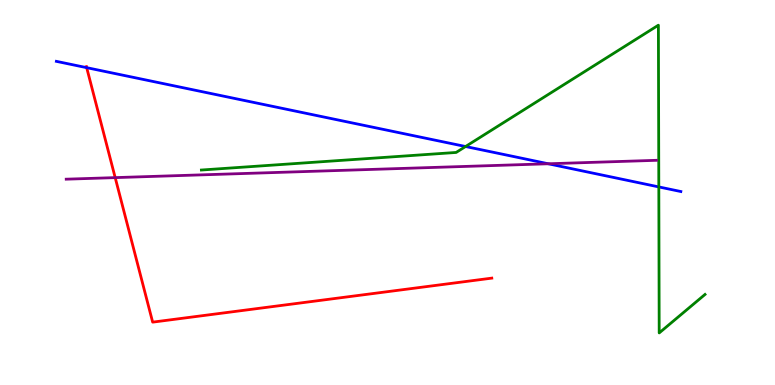[{'lines': ['blue', 'red'], 'intersections': [{'x': 1.12, 'y': 8.24}]}, {'lines': ['green', 'red'], 'intersections': []}, {'lines': ['purple', 'red'], 'intersections': [{'x': 1.49, 'y': 5.39}]}, {'lines': ['blue', 'green'], 'intersections': [{'x': 6.01, 'y': 6.19}, {'x': 8.5, 'y': 5.14}]}, {'lines': ['blue', 'purple'], 'intersections': [{'x': 7.07, 'y': 5.75}]}, {'lines': ['green', 'purple'], 'intersections': []}]